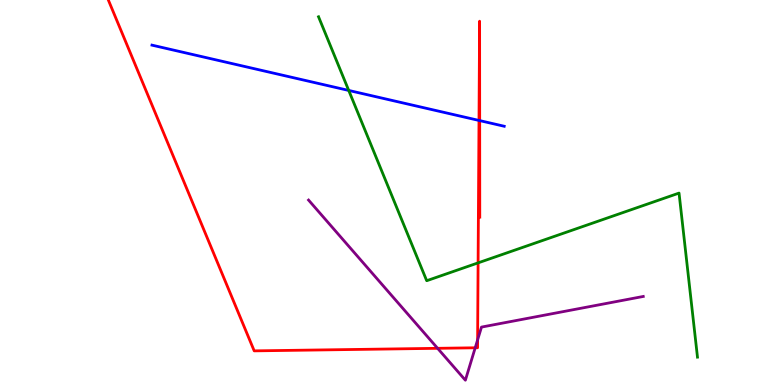[{'lines': ['blue', 'red'], 'intersections': [{'x': 6.18, 'y': 6.87}, {'x': 6.19, 'y': 6.87}]}, {'lines': ['green', 'red'], 'intersections': [{'x': 6.17, 'y': 3.17}]}, {'lines': ['purple', 'red'], 'intersections': [{'x': 5.65, 'y': 0.953}, {'x': 6.13, 'y': 0.966}, {'x': 6.16, 'y': 1.17}]}, {'lines': ['blue', 'green'], 'intersections': [{'x': 4.5, 'y': 7.65}]}, {'lines': ['blue', 'purple'], 'intersections': []}, {'lines': ['green', 'purple'], 'intersections': []}]